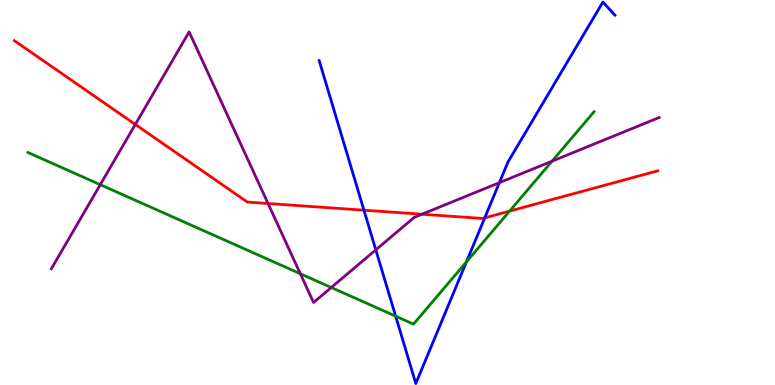[{'lines': ['blue', 'red'], 'intersections': [{'x': 4.7, 'y': 4.54}, {'x': 6.25, 'y': 4.34}]}, {'lines': ['green', 'red'], 'intersections': [{'x': 6.58, 'y': 4.52}]}, {'lines': ['purple', 'red'], 'intersections': [{'x': 1.75, 'y': 6.77}, {'x': 3.46, 'y': 4.71}, {'x': 5.44, 'y': 4.44}]}, {'lines': ['blue', 'green'], 'intersections': [{'x': 5.11, 'y': 1.79}, {'x': 6.02, 'y': 3.2}]}, {'lines': ['blue', 'purple'], 'intersections': [{'x': 4.85, 'y': 3.51}, {'x': 6.44, 'y': 5.26}]}, {'lines': ['green', 'purple'], 'intersections': [{'x': 1.29, 'y': 5.2}, {'x': 3.88, 'y': 2.89}, {'x': 4.27, 'y': 2.53}, {'x': 7.12, 'y': 5.81}]}]